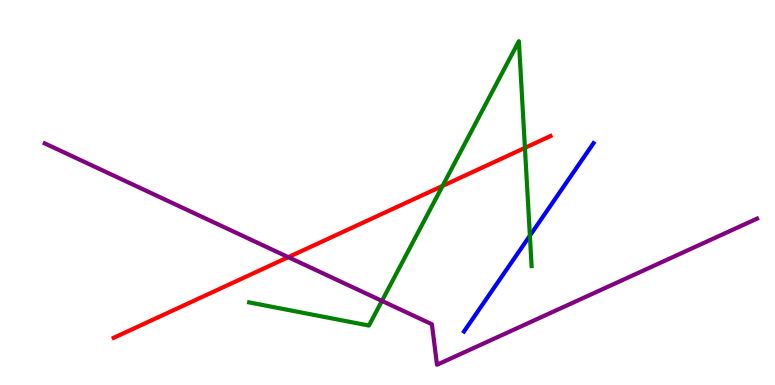[{'lines': ['blue', 'red'], 'intersections': []}, {'lines': ['green', 'red'], 'intersections': [{'x': 5.71, 'y': 5.17}, {'x': 6.77, 'y': 6.16}]}, {'lines': ['purple', 'red'], 'intersections': [{'x': 3.72, 'y': 3.32}]}, {'lines': ['blue', 'green'], 'intersections': [{'x': 6.84, 'y': 3.88}]}, {'lines': ['blue', 'purple'], 'intersections': []}, {'lines': ['green', 'purple'], 'intersections': [{'x': 4.93, 'y': 2.18}]}]